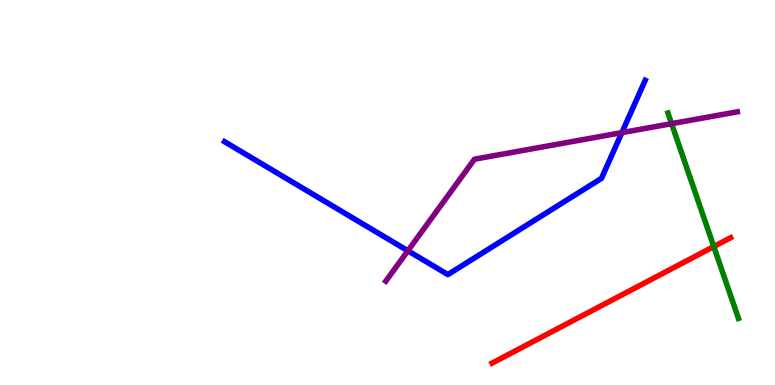[{'lines': ['blue', 'red'], 'intersections': []}, {'lines': ['green', 'red'], 'intersections': [{'x': 9.21, 'y': 3.6}]}, {'lines': ['purple', 'red'], 'intersections': []}, {'lines': ['blue', 'green'], 'intersections': []}, {'lines': ['blue', 'purple'], 'intersections': [{'x': 5.26, 'y': 3.49}, {'x': 8.02, 'y': 6.56}]}, {'lines': ['green', 'purple'], 'intersections': [{'x': 8.67, 'y': 6.79}]}]